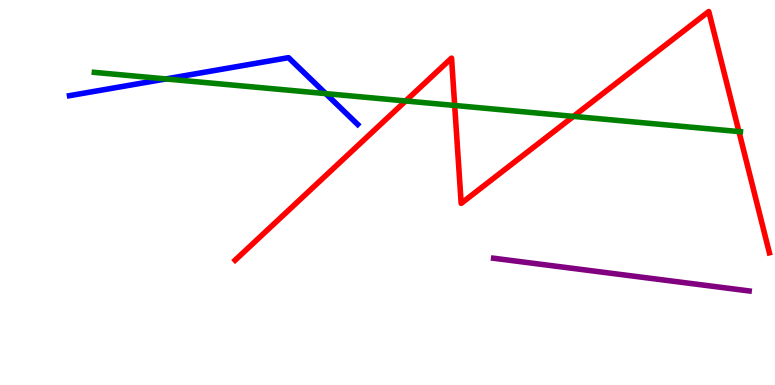[{'lines': ['blue', 'red'], 'intersections': []}, {'lines': ['green', 'red'], 'intersections': [{'x': 5.23, 'y': 7.38}, {'x': 5.87, 'y': 7.26}, {'x': 7.4, 'y': 6.98}, {'x': 9.53, 'y': 6.58}]}, {'lines': ['purple', 'red'], 'intersections': []}, {'lines': ['blue', 'green'], 'intersections': [{'x': 2.14, 'y': 7.95}, {'x': 4.2, 'y': 7.57}]}, {'lines': ['blue', 'purple'], 'intersections': []}, {'lines': ['green', 'purple'], 'intersections': []}]